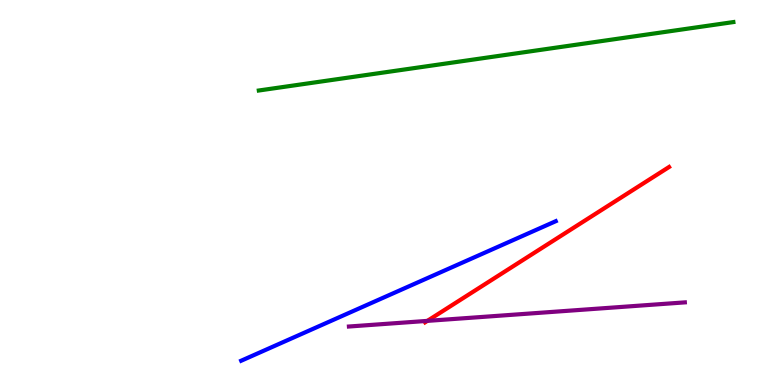[{'lines': ['blue', 'red'], 'intersections': []}, {'lines': ['green', 'red'], 'intersections': []}, {'lines': ['purple', 'red'], 'intersections': [{'x': 5.51, 'y': 1.67}]}, {'lines': ['blue', 'green'], 'intersections': []}, {'lines': ['blue', 'purple'], 'intersections': []}, {'lines': ['green', 'purple'], 'intersections': []}]